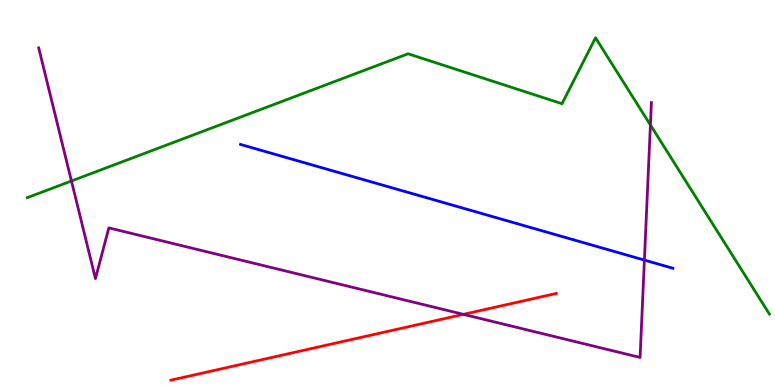[{'lines': ['blue', 'red'], 'intersections': []}, {'lines': ['green', 'red'], 'intersections': []}, {'lines': ['purple', 'red'], 'intersections': [{'x': 5.98, 'y': 1.83}]}, {'lines': ['blue', 'green'], 'intersections': []}, {'lines': ['blue', 'purple'], 'intersections': [{'x': 8.31, 'y': 3.24}]}, {'lines': ['green', 'purple'], 'intersections': [{'x': 0.922, 'y': 5.3}, {'x': 8.39, 'y': 6.75}]}]